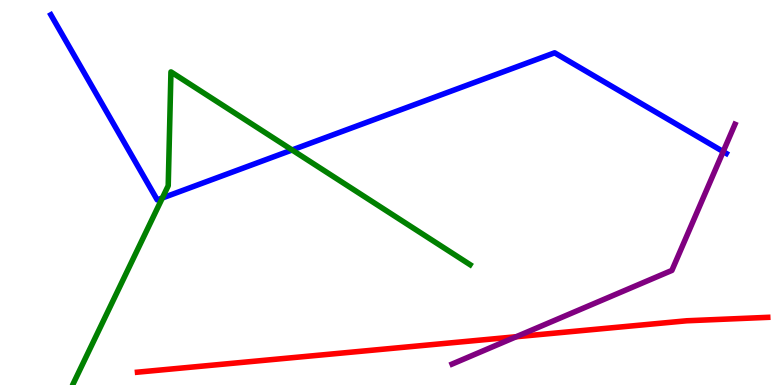[{'lines': ['blue', 'red'], 'intersections': []}, {'lines': ['green', 'red'], 'intersections': []}, {'lines': ['purple', 'red'], 'intersections': [{'x': 6.66, 'y': 1.25}]}, {'lines': ['blue', 'green'], 'intersections': [{'x': 2.09, 'y': 4.86}, {'x': 3.77, 'y': 6.1}]}, {'lines': ['blue', 'purple'], 'intersections': [{'x': 9.33, 'y': 6.06}]}, {'lines': ['green', 'purple'], 'intersections': []}]